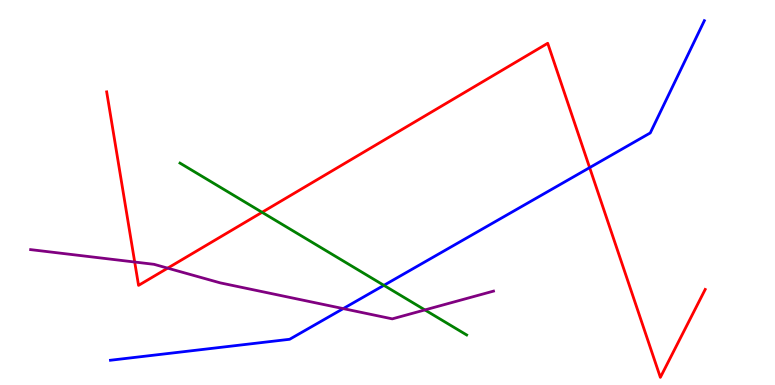[{'lines': ['blue', 'red'], 'intersections': [{'x': 7.61, 'y': 5.65}]}, {'lines': ['green', 'red'], 'intersections': [{'x': 3.38, 'y': 4.49}]}, {'lines': ['purple', 'red'], 'intersections': [{'x': 1.74, 'y': 3.19}, {'x': 2.16, 'y': 3.04}]}, {'lines': ['blue', 'green'], 'intersections': [{'x': 4.95, 'y': 2.59}]}, {'lines': ['blue', 'purple'], 'intersections': [{'x': 4.43, 'y': 1.98}]}, {'lines': ['green', 'purple'], 'intersections': [{'x': 5.48, 'y': 1.95}]}]